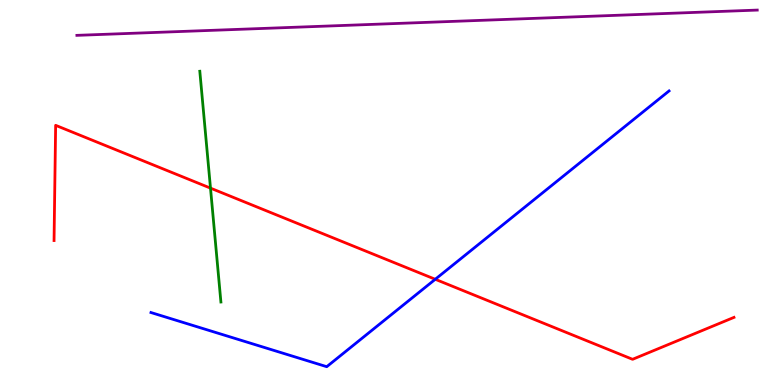[{'lines': ['blue', 'red'], 'intersections': [{'x': 5.62, 'y': 2.75}]}, {'lines': ['green', 'red'], 'intersections': [{'x': 2.72, 'y': 5.11}]}, {'lines': ['purple', 'red'], 'intersections': []}, {'lines': ['blue', 'green'], 'intersections': []}, {'lines': ['blue', 'purple'], 'intersections': []}, {'lines': ['green', 'purple'], 'intersections': []}]